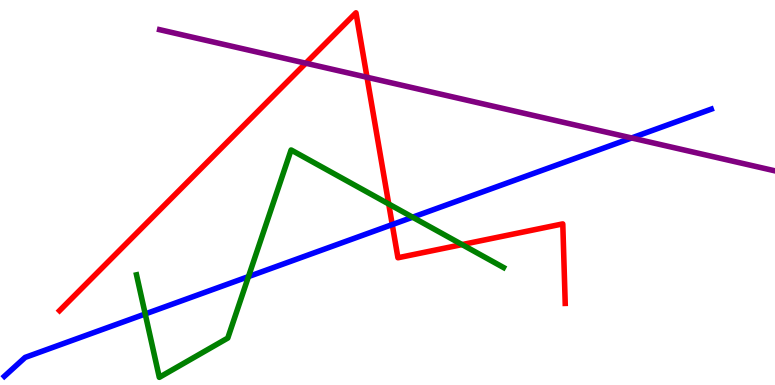[{'lines': ['blue', 'red'], 'intersections': [{'x': 5.06, 'y': 4.17}]}, {'lines': ['green', 'red'], 'intersections': [{'x': 5.02, 'y': 4.7}, {'x': 5.96, 'y': 3.65}]}, {'lines': ['purple', 'red'], 'intersections': [{'x': 3.95, 'y': 8.36}, {'x': 4.74, 'y': 7.99}]}, {'lines': ['blue', 'green'], 'intersections': [{'x': 1.87, 'y': 1.85}, {'x': 3.21, 'y': 2.82}, {'x': 5.32, 'y': 4.36}]}, {'lines': ['blue', 'purple'], 'intersections': [{'x': 8.15, 'y': 6.42}]}, {'lines': ['green', 'purple'], 'intersections': []}]